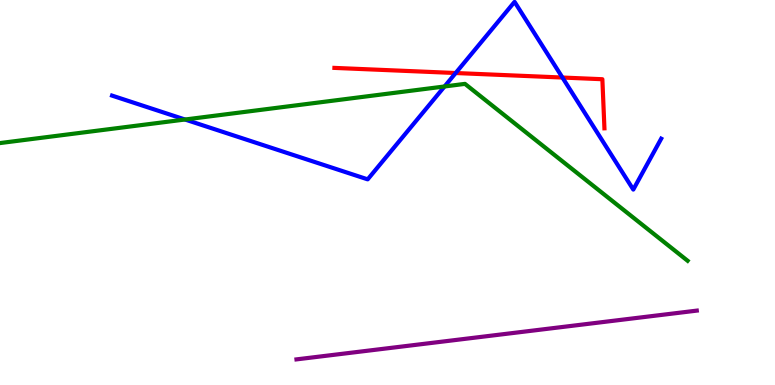[{'lines': ['blue', 'red'], 'intersections': [{'x': 5.88, 'y': 8.1}, {'x': 7.26, 'y': 7.99}]}, {'lines': ['green', 'red'], 'intersections': []}, {'lines': ['purple', 'red'], 'intersections': []}, {'lines': ['blue', 'green'], 'intersections': [{'x': 2.39, 'y': 6.9}, {'x': 5.74, 'y': 7.75}]}, {'lines': ['blue', 'purple'], 'intersections': []}, {'lines': ['green', 'purple'], 'intersections': []}]